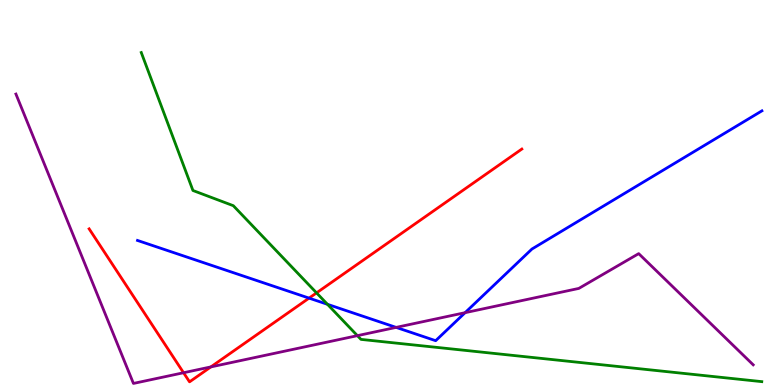[{'lines': ['blue', 'red'], 'intersections': [{'x': 3.99, 'y': 2.26}]}, {'lines': ['green', 'red'], 'intersections': [{'x': 4.08, 'y': 2.39}]}, {'lines': ['purple', 'red'], 'intersections': [{'x': 2.37, 'y': 0.318}, {'x': 2.72, 'y': 0.47}]}, {'lines': ['blue', 'green'], 'intersections': [{'x': 4.23, 'y': 2.1}]}, {'lines': ['blue', 'purple'], 'intersections': [{'x': 5.11, 'y': 1.5}, {'x': 6.0, 'y': 1.88}]}, {'lines': ['green', 'purple'], 'intersections': [{'x': 4.61, 'y': 1.28}]}]